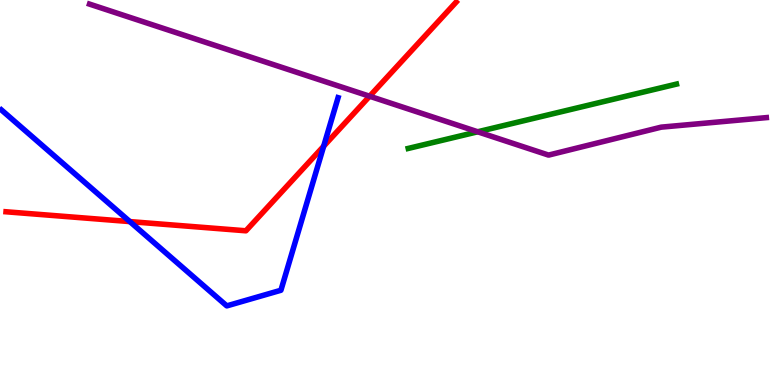[{'lines': ['blue', 'red'], 'intersections': [{'x': 1.68, 'y': 4.24}, {'x': 4.18, 'y': 6.2}]}, {'lines': ['green', 'red'], 'intersections': []}, {'lines': ['purple', 'red'], 'intersections': [{'x': 4.77, 'y': 7.5}]}, {'lines': ['blue', 'green'], 'intersections': []}, {'lines': ['blue', 'purple'], 'intersections': []}, {'lines': ['green', 'purple'], 'intersections': [{'x': 6.16, 'y': 6.58}]}]